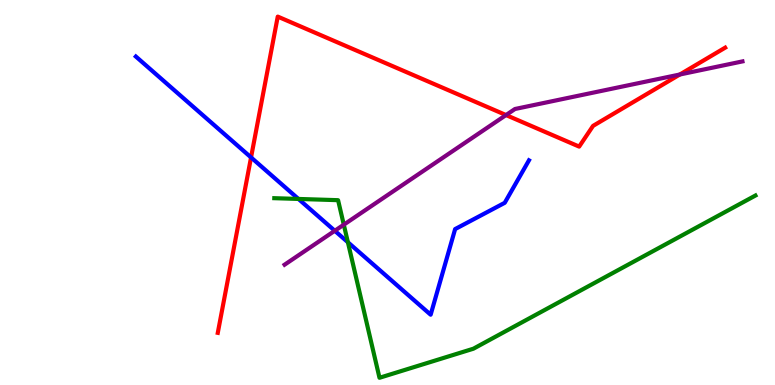[{'lines': ['blue', 'red'], 'intersections': [{'x': 3.24, 'y': 5.91}]}, {'lines': ['green', 'red'], 'intersections': []}, {'lines': ['purple', 'red'], 'intersections': [{'x': 6.53, 'y': 7.01}, {'x': 8.77, 'y': 8.06}]}, {'lines': ['blue', 'green'], 'intersections': [{'x': 3.85, 'y': 4.83}, {'x': 4.49, 'y': 3.71}]}, {'lines': ['blue', 'purple'], 'intersections': [{'x': 4.32, 'y': 4.01}]}, {'lines': ['green', 'purple'], 'intersections': [{'x': 4.44, 'y': 4.16}]}]